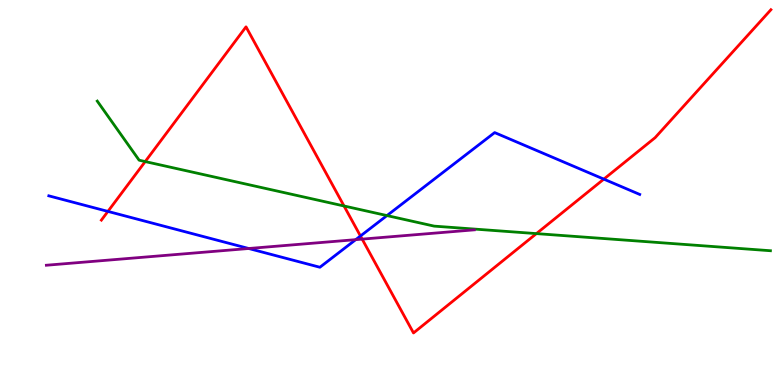[{'lines': ['blue', 'red'], 'intersections': [{'x': 1.39, 'y': 4.51}, {'x': 4.65, 'y': 3.87}, {'x': 7.79, 'y': 5.35}]}, {'lines': ['green', 'red'], 'intersections': [{'x': 1.87, 'y': 5.8}, {'x': 4.44, 'y': 4.65}, {'x': 6.92, 'y': 3.93}]}, {'lines': ['purple', 'red'], 'intersections': [{'x': 4.67, 'y': 3.79}]}, {'lines': ['blue', 'green'], 'intersections': [{'x': 4.99, 'y': 4.4}]}, {'lines': ['blue', 'purple'], 'intersections': [{'x': 3.21, 'y': 3.55}, {'x': 4.59, 'y': 3.78}]}, {'lines': ['green', 'purple'], 'intersections': []}]